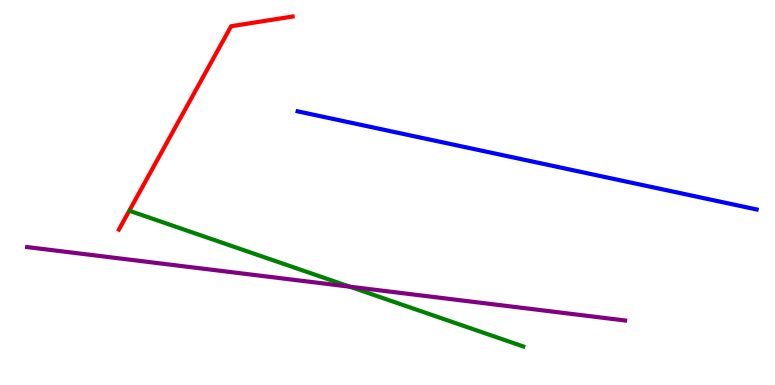[{'lines': ['blue', 'red'], 'intersections': []}, {'lines': ['green', 'red'], 'intersections': []}, {'lines': ['purple', 'red'], 'intersections': []}, {'lines': ['blue', 'green'], 'intersections': []}, {'lines': ['blue', 'purple'], 'intersections': []}, {'lines': ['green', 'purple'], 'intersections': [{'x': 4.51, 'y': 2.55}]}]